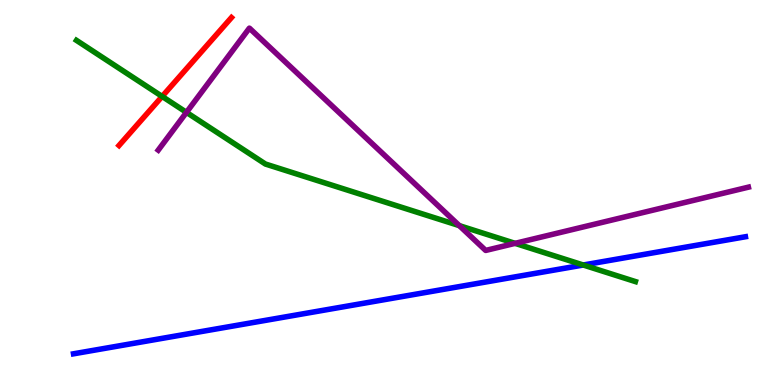[{'lines': ['blue', 'red'], 'intersections': []}, {'lines': ['green', 'red'], 'intersections': [{'x': 2.09, 'y': 7.5}]}, {'lines': ['purple', 'red'], 'intersections': []}, {'lines': ['blue', 'green'], 'intersections': [{'x': 7.53, 'y': 3.12}]}, {'lines': ['blue', 'purple'], 'intersections': []}, {'lines': ['green', 'purple'], 'intersections': [{'x': 2.41, 'y': 7.08}, {'x': 5.93, 'y': 4.14}, {'x': 6.65, 'y': 3.68}]}]